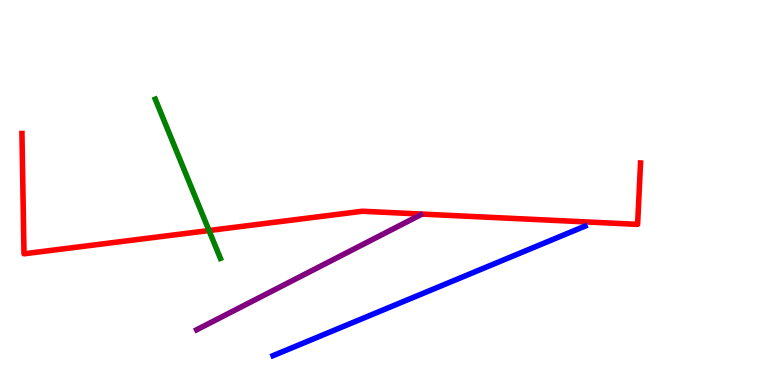[{'lines': ['blue', 'red'], 'intersections': []}, {'lines': ['green', 'red'], 'intersections': [{'x': 2.7, 'y': 4.01}]}, {'lines': ['purple', 'red'], 'intersections': []}, {'lines': ['blue', 'green'], 'intersections': []}, {'lines': ['blue', 'purple'], 'intersections': []}, {'lines': ['green', 'purple'], 'intersections': []}]